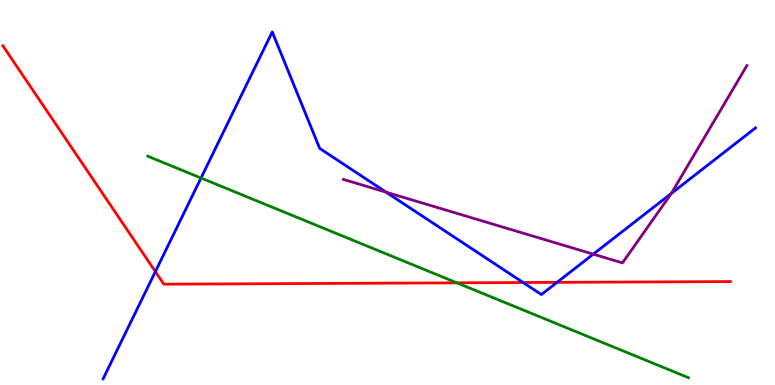[{'lines': ['blue', 'red'], 'intersections': [{'x': 2.01, 'y': 2.95}, {'x': 6.75, 'y': 2.66}, {'x': 7.19, 'y': 2.67}]}, {'lines': ['green', 'red'], 'intersections': [{'x': 5.9, 'y': 2.65}]}, {'lines': ['purple', 'red'], 'intersections': []}, {'lines': ['blue', 'green'], 'intersections': [{'x': 2.59, 'y': 5.38}]}, {'lines': ['blue', 'purple'], 'intersections': [{'x': 4.98, 'y': 5.01}, {'x': 7.66, 'y': 3.4}, {'x': 8.66, 'y': 4.98}]}, {'lines': ['green', 'purple'], 'intersections': []}]